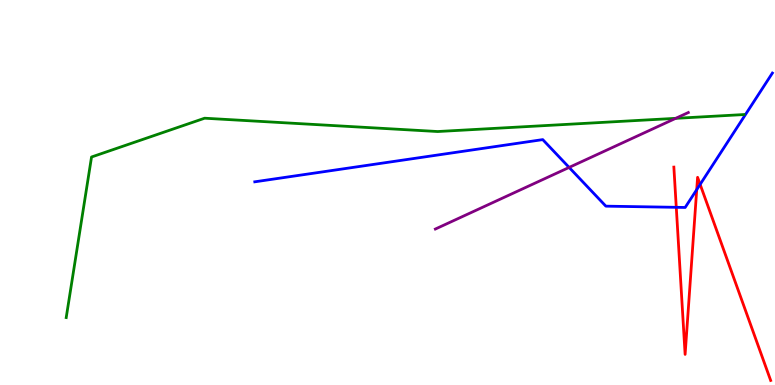[{'lines': ['blue', 'red'], 'intersections': [{'x': 8.73, 'y': 4.62}, {'x': 8.99, 'y': 5.07}, {'x': 9.03, 'y': 5.21}]}, {'lines': ['green', 'red'], 'intersections': []}, {'lines': ['purple', 'red'], 'intersections': []}, {'lines': ['blue', 'green'], 'intersections': []}, {'lines': ['blue', 'purple'], 'intersections': [{'x': 7.34, 'y': 5.65}]}, {'lines': ['green', 'purple'], 'intersections': [{'x': 8.72, 'y': 6.93}]}]